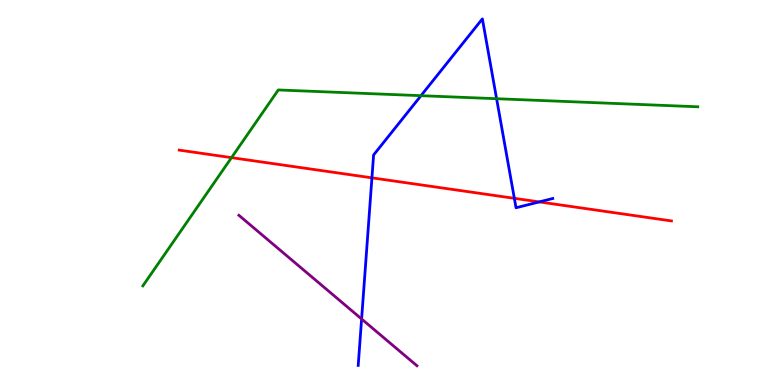[{'lines': ['blue', 'red'], 'intersections': [{'x': 4.8, 'y': 5.38}, {'x': 6.64, 'y': 4.85}, {'x': 6.96, 'y': 4.76}]}, {'lines': ['green', 'red'], 'intersections': [{'x': 2.99, 'y': 5.91}]}, {'lines': ['purple', 'red'], 'intersections': []}, {'lines': ['blue', 'green'], 'intersections': [{'x': 5.43, 'y': 7.51}, {'x': 6.41, 'y': 7.44}]}, {'lines': ['blue', 'purple'], 'intersections': [{'x': 4.67, 'y': 1.71}]}, {'lines': ['green', 'purple'], 'intersections': []}]